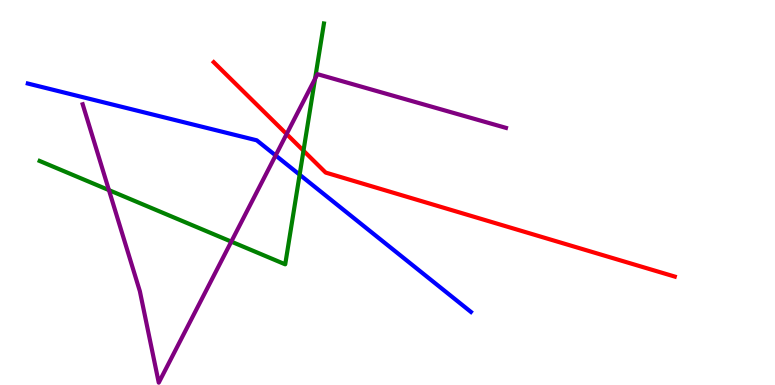[{'lines': ['blue', 'red'], 'intersections': []}, {'lines': ['green', 'red'], 'intersections': [{'x': 3.92, 'y': 6.09}]}, {'lines': ['purple', 'red'], 'intersections': [{'x': 3.7, 'y': 6.52}]}, {'lines': ['blue', 'green'], 'intersections': [{'x': 3.87, 'y': 5.46}]}, {'lines': ['blue', 'purple'], 'intersections': [{'x': 3.56, 'y': 5.96}]}, {'lines': ['green', 'purple'], 'intersections': [{'x': 1.41, 'y': 5.06}, {'x': 2.98, 'y': 3.72}, {'x': 4.07, 'y': 7.95}]}]